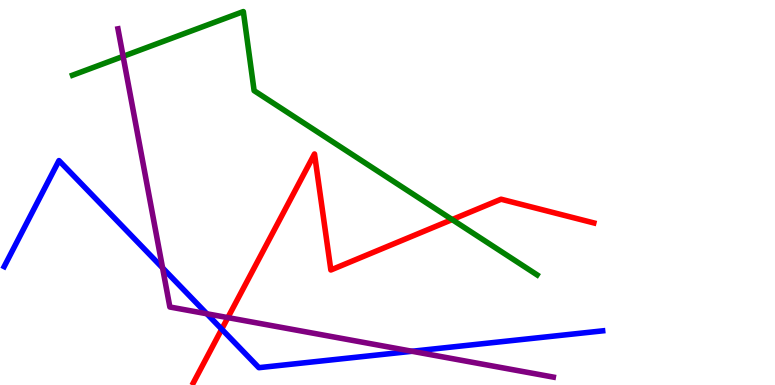[{'lines': ['blue', 'red'], 'intersections': [{'x': 2.86, 'y': 1.45}]}, {'lines': ['green', 'red'], 'intersections': [{'x': 5.83, 'y': 4.3}]}, {'lines': ['purple', 'red'], 'intersections': [{'x': 2.94, 'y': 1.75}]}, {'lines': ['blue', 'green'], 'intersections': []}, {'lines': ['blue', 'purple'], 'intersections': [{'x': 2.1, 'y': 3.04}, {'x': 2.67, 'y': 1.85}, {'x': 5.32, 'y': 0.876}]}, {'lines': ['green', 'purple'], 'intersections': [{'x': 1.59, 'y': 8.54}]}]